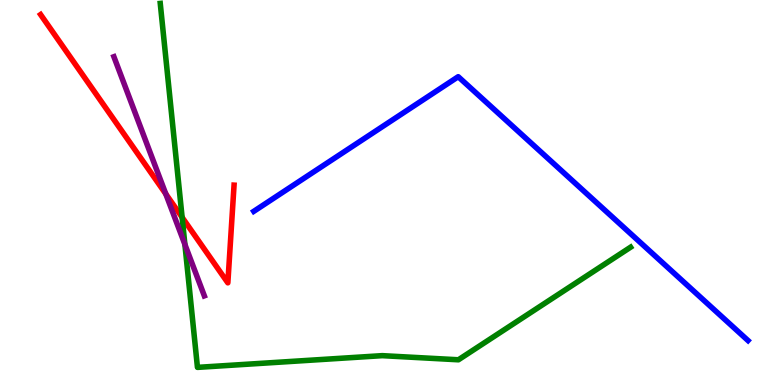[{'lines': ['blue', 'red'], 'intersections': []}, {'lines': ['green', 'red'], 'intersections': [{'x': 2.35, 'y': 4.36}]}, {'lines': ['purple', 'red'], 'intersections': [{'x': 2.14, 'y': 4.96}]}, {'lines': ['blue', 'green'], 'intersections': []}, {'lines': ['blue', 'purple'], 'intersections': []}, {'lines': ['green', 'purple'], 'intersections': [{'x': 2.39, 'y': 3.65}]}]